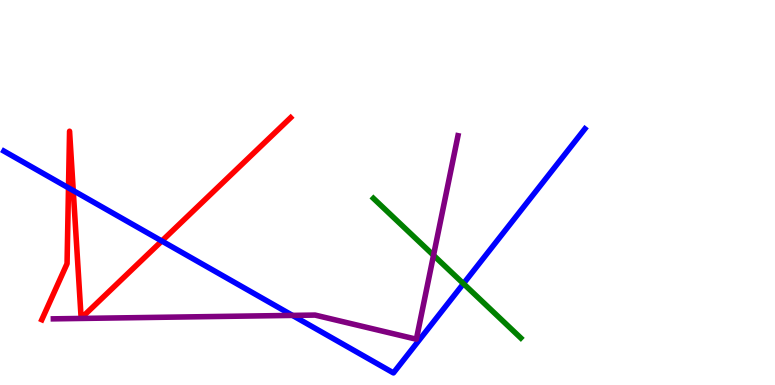[{'lines': ['blue', 'red'], 'intersections': [{'x': 0.884, 'y': 5.12}, {'x': 0.945, 'y': 5.05}, {'x': 2.09, 'y': 3.74}]}, {'lines': ['green', 'red'], 'intersections': []}, {'lines': ['purple', 'red'], 'intersections': []}, {'lines': ['blue', 'green'], 'intersections': [{'x': 5.98, 'y': 2.63}]}, {'lines': ['blue', 'purple'], 'intersections': [{'x': 3.77, 'y': 1.81}]}, {'lines': ['green', 'purple'], 'intersections': [{'x': 5.59, 'y': 3.37}]}]